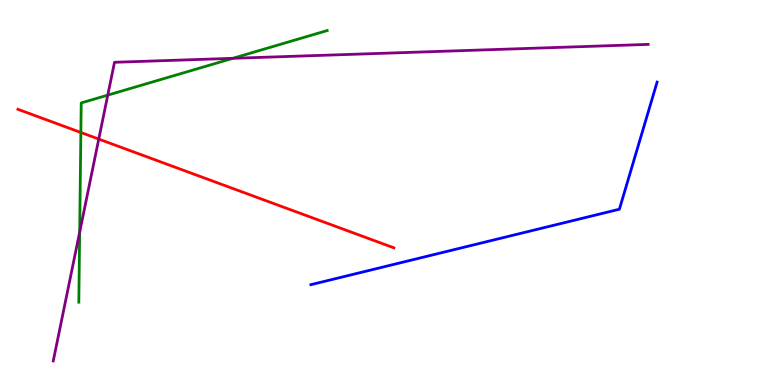[{'lines': ['blue', 'red'], 'intersections': []}, {'lines': ['green', 'red'], 'intersections': [{'x': 1.04, 'y': 6.56}]}, {'lines': ['purple', 'red'], 'intersections': [{'x': 1.27, 'y': 6.39}]}, {'lines': ['blue', 'green'], 'intersections': []}, {'lines': ['blue', 'purple'], 'intersections': []}, {'lines': ['green', 'purple'], 'intersections': [{'x': 1.03, 'y': 3.97}, {'x': 1.39, 'y': 7.53}, {'x': 3.0, 'y': 8.49}]}]